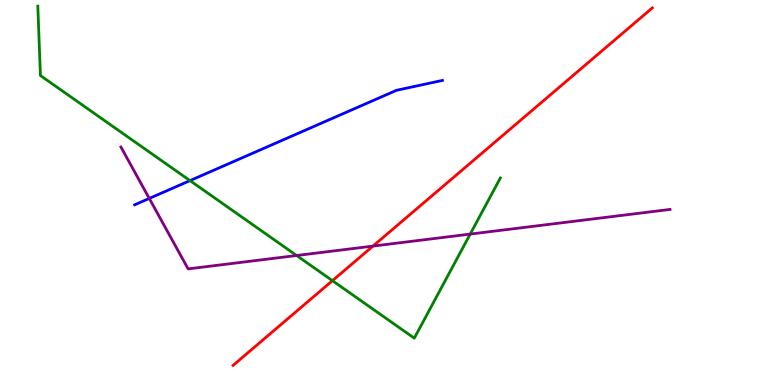[{'lines': ['blue', 'red'], 'intersections': []}, {'lines': ['green', 'red'], 'intersections': [{'x': 4.29, 'y': 2.71}]}, {'lines': ['purple', 'red'], 'intersections': [{'x': 4.81, 'y': 3.61}]}, {'lines': ['blue', 'green'], 'intersections': [{'x': 2.45, 'y': 5.31}]}, {'lines': ['blue', 'purple'], 'intersections': [{'x': 1.93, 'y': 4.85}]}, {'lines': ['green', 'purple'], 'intersections': [{'x': 3.83, 'y': 3.36}, {'x': 6.07, 'y': 3.92}]}]